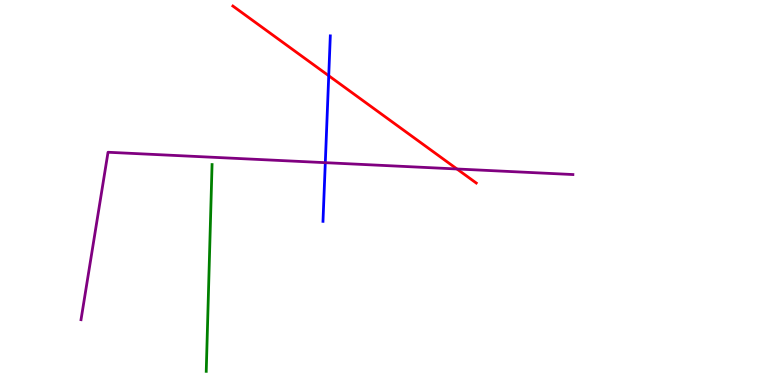[{'lines': ['blue', 'red'], 'intersections': [{'x': 4.24, 'y': 8.03}]}, {'lines': ['green', 'red'], 'intersections': []}, {'lines': ['purple', 'red'], 'intersections': [{'x': 5.9, 'y': 5.61}]}, {'lines': ['blue', 'green'], 'intersections': []}, {'lines': ['blue', 'purple'], 'intersections': [{'x': 4.2, 'y': 5.77}]}, {'lines': ['green', 'purple'], 'intersections': []}]